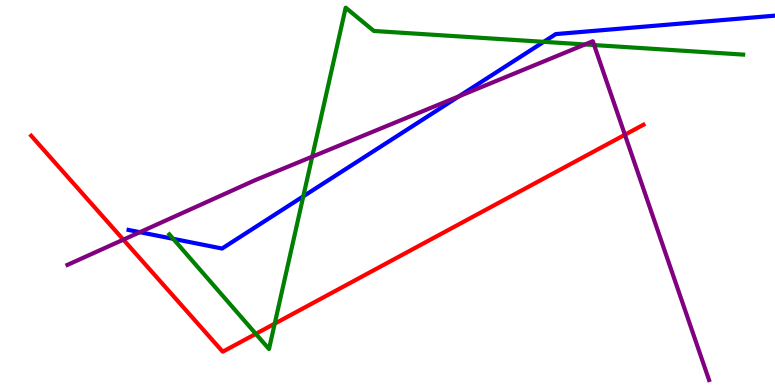[{'lines': ['blue', 'red'], 'intersections': []}, {'lines': ['green', 'red'], 'intersections': [{'x': 3.3, 'y': 1.33}, {'x': 3.54, 'y': 1.59}]}, {'lines': ['purple', 'red'], 'intersections': [{'x': 1.59, 'y': 3.78}, {'x': 8.06, 'y': 6.5}]}, {'lines': ['blue', 'green'], 'intersections': [{'x': 2.24, 'y': 3.8}, {'x': 3.91, 'y': 4.9}, {'x': 7.02, 'y': 8.91}]}, {'lines': ['blue', 'purple'], 'intersections': [{'x': 1.8, 'y': 3.97}, {'x': 5.92, 'y': 7.5}]}, {'lines': ['green', 'purple'], 'intersections': [{'x': 4.03, 'y': 5.93}, {'x': 7.55, 'y': 8.84}, {'x': 7.67, 'y': 8.83}]}]